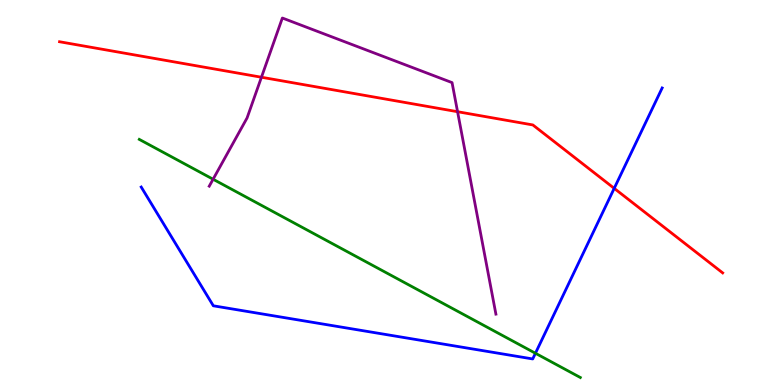[{'lines': ['blue', 'red'], 'intersections': [{'x': 7.93, 'y': 5.11}]}, {'lines': ['green', 'red'], 'intersections': []}, {'lines': ['purple', 'red'], 'intersections': [{'x': 3.37, 'y': 7.99}, {'x': 5.9, 'y': 7.1}]}, {'lines': ['blue', 'green'], 'intersections': [{'x': 6.91, 'y': 0.824}]}, {'lines': ['blue', 'purple'], 'intersections': []}, {'lines': ['green', 'purple'], 'intersections': [{'x': 2.75, 'y': 5.34}]}]